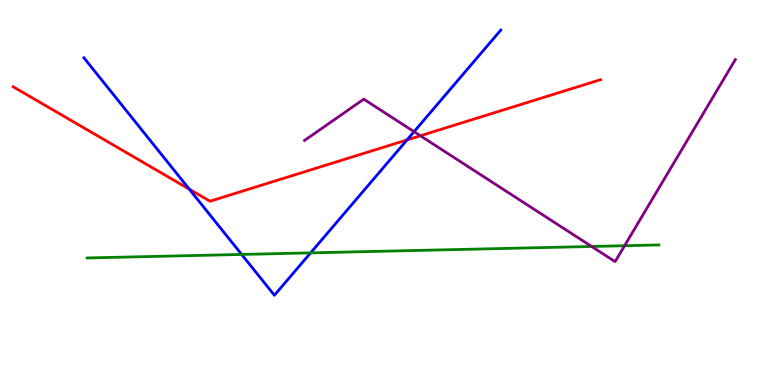[{'lines': ['blue', 'red'], 'intersections': [{'x': 2.44, 'y': 5.09}, {'x': 5.25, 'y': 6.37}]}, {'lines': ['green', 'red'], 'intersections': []}, {'lines': ['purple', 'red'], 'intersections': [{'x': 5.42, 'y': 6.47}]}, {'lines': ['blue', 'green'], 'intersections': [{'x': 3.12, 'y': 3.39}, {'x': 4.01, 'y': 3.43}]}, {'lines': ['blue', 'purple'], 'intersections': [{'x': 5.34, 'y': 6.58}]}, {'lines': ['green', 'purple'], 'intersections': [{'x': 7.63, 'y': 3.6}, {'x': 8.06, 'y': 3.62}]}]